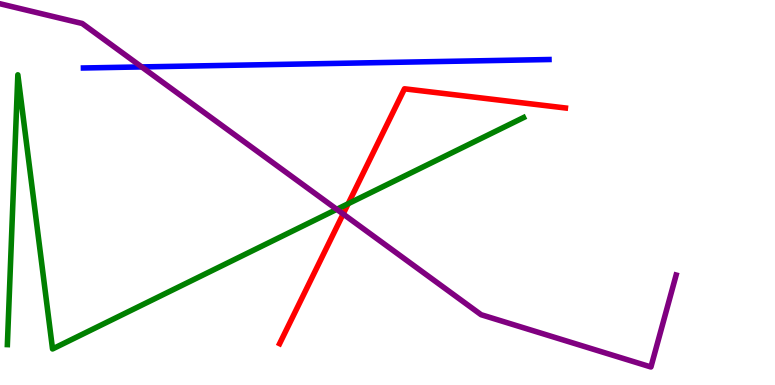[{'lines': ['blue', 'red'], 'intersections': []}, {'lines': ['green', 'red'], 'intersections': [{'x': 4.49, 'y': 4.71}]}, {'lines': ['purple', 'red'], 'intersections': [{'x': 4.43, 'y': 4.44}]}, {'lines': ['blue', 'green'], 'intersections': []}, {'lines': ['blue', 'purple'], 'intersections': [{'x': 1.83, 'y': 8.26}]}, {'lines': ['green', 'purple'], 'intersections': [{'x': 4.35, 'y': 4.56}]}]